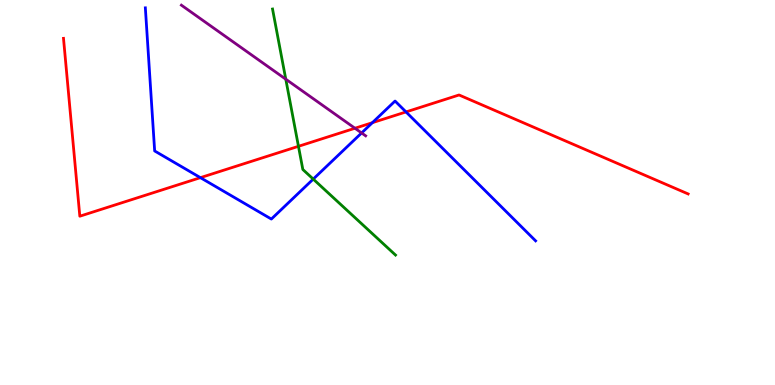[{'lines': ['blue', 'red'], 'intersections': [{'x': 2.59, 'y': 5.39}, {'x': 4.8, 'y': 6.81}, {'x': 5.24, 'y': 7.09}]}, {'lines': ['green', 'red'], 'intersections': [{'x': 3.85, 'y': 6.2}]}, {'lines': ['purple', 'red'], 'intersections': [{'x': 4.58, 'y': 6.67}]}, {'lines': ['blue', 'green'], 'intersections': [{'x': 4.04, 'y': 5.35}]}, {'lines': ['blue', 'purple'], 'intersections': [{'x': 4.67, 'y': 6.55}]}, {'lines': ['green', 'purple'], 'intersections': [{'x': 3.69, 'y': 7.94}]}]